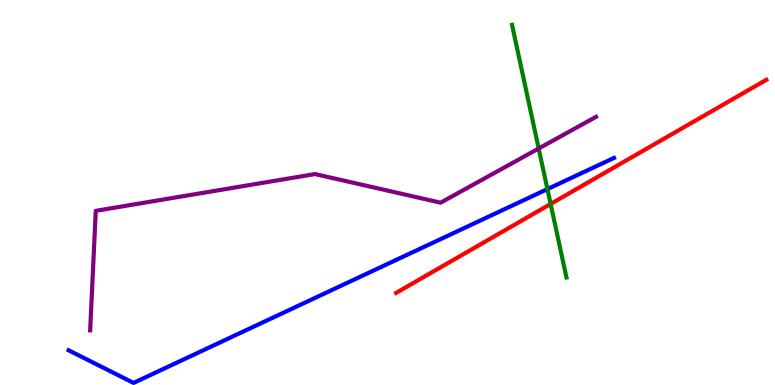[{'lines': ['blue', 'red'], 'intersections': []}, {'lines': ['green', 'red'], 'intersections': [{'x': 7.1, 'y': 4.7}]}, {'lines': ['purple', 'red'], 'intersections': []}, {'lines': ['blue', 'green'], 'intersections': [{'x': 7.06, 'y': 5.09}]}, {'lines': ['blue', 'purple'], 'intersections': []}, {'lines': ['green', 'purple'], 'intersections': [{'x': 6.95, 'y': 6.14}]}]